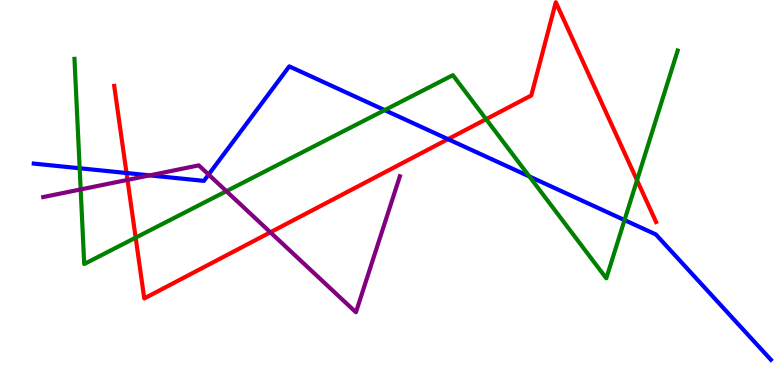[{'lines': ['blue', 'red'], 'intersections': [{'x': 1.63, 'y': 5.51}, {'x': 5.78, 'y': 6.39}]}, {'lines': ['green', 'red'], 'intersections': [{'x': 1.75, 'y': 3.83}, {'x': 6.27, 'y': 6.9}, {'x': 8.22, 'y': 5.32}]}, {'lines': ['purple', 'red'], 'intersections': [{'x': 1.65, 'y': 5.33}, {'x': 3.49, 'y': 3.97}]}, {'lines': ['blue', 'green'], 'intersections': [{'x': 1.03, 'y': 5.63}, {'x': 4.96, 'y': 7.14}, {'x': 6.83, 'y': 5.42}, {'x': 8.06, 'y': 4.28}]}, {'lines': ['blue', 'purple'], 'intersections': [{'x': 1.93, 'y': 5.45}, {'x': 2.69, 'y': 5.47}]}, {'lines': ['green', 'purple'], 'intersections': [{'x': 1.04, 'y': 5.08}, {'x': 2.92, 'y': 5.03}]}]